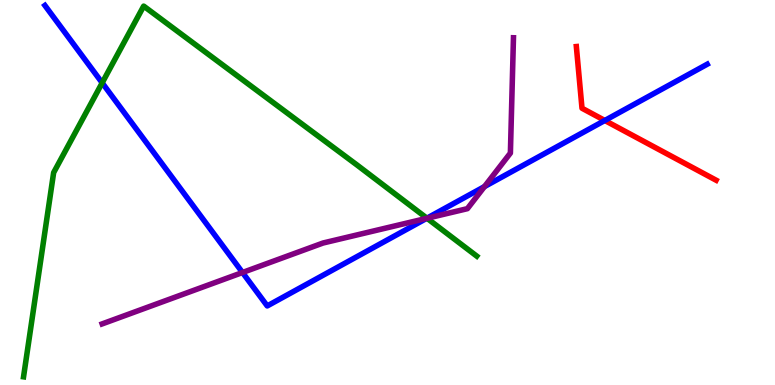[{'lines': ['blue', 'red'], 'intersections': [{'x': 7.8, 'y': 6.87}]}, {'lines': ['green', 'red'], 'intersections': []}, {'lines': ['purple', 'red'], 'intersections': []}, {'lines': ['blue', 'green'], 'intersections': [{'x': 1.32, 'y': 7.85}, {'x': 5.51, 'y': 4.33}]}, {'lines': ['blue', 'purple'], 'intersections': [{'x': 3.13, 'y': 2.92}, {'x': 5.5, 'y': 4.33}, {'x': 6.25, 'y': 5.15}]}, {'lines': ['green', 'purple'], 'intersections': [{'x': 5.51, 'y': 4.33}]}]